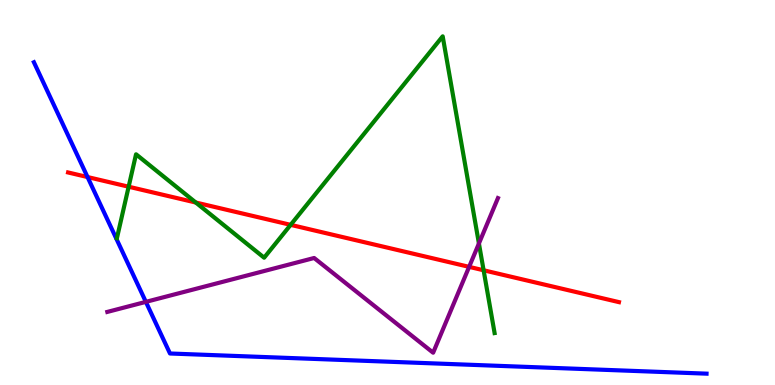[{'lines': ['blue', 'red'], 'intersections': [{'x': 1.13, 'y': 5.4}]}, {'lines': ['green', 'red'], 'intersections': [{'x': 1.66, 'y': 5.15}, {'x': 2.53, 'y': 4.74}, {'x': 3.75, 'y': 4.16}, {'x': 6.24, 'y': 2.98}]}, {'lines': ['purple', 'red'], 'intersections': [{'x': 6.05, 'y': 3.07}]}, {'lines': ['blue', 'green'], 'intersections': []}, {'lines': ['blue', 'purple'], 'intersections': [{'x': 1.88, 'y': 2.16}]}, {'lines': ['green', 'purple'], 'intersections': [{'x': 6.18, 'y': 3.68}]}]